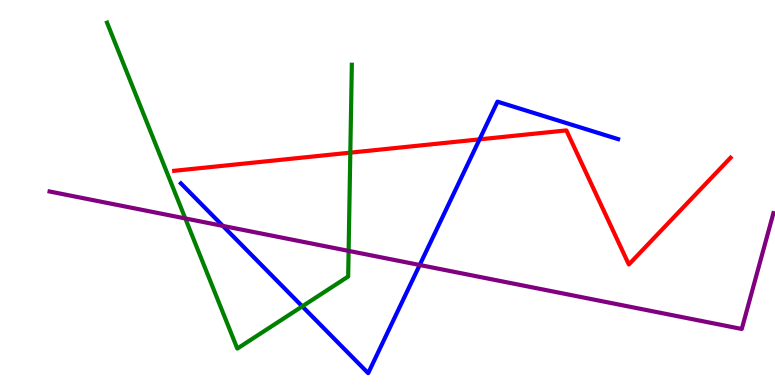[{'lines': ['blue', 'red'], 'intersections': [{'x': 6.19, 'y': 6.38}]}, {'lines': ['green', 'red'], 'intersections': [{'x': 4.52, 'y': 6.03}]}, {'lines': ['purple', 'red'], 'intersections': []}, {'lines': ['blue', 'green'], 'intersections': [{'x': 3.9, 'y': 2.04}]}, {'lines': ['blue', 'purple'], 'intersections': [{'x': 2.88, 'y': 4.13}, {'x': 5.42, 'y': 3.12}]}, {'lines': ['green', 'purple'], 'intersections': [{'x': 2.39, 'y': 4.33}, {'x': 4.5, 'y': 3.48}]}]